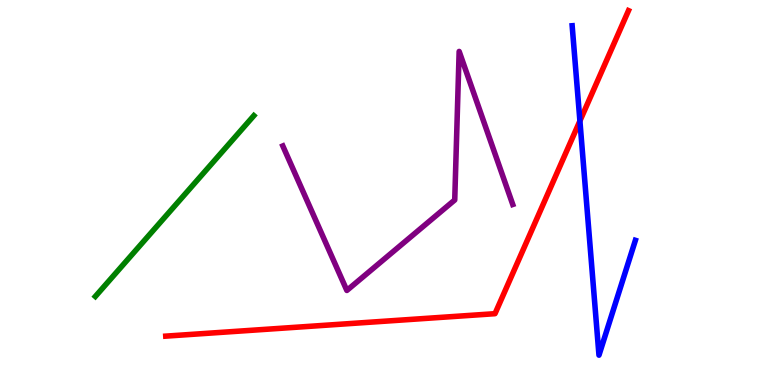[{'lines': ['blue', 'red'], 'intersections': [{'x': 7.48, 'y': 6.86}]}, {'lines': ['green', 'red'], 'intersections': []}, {'lines': ['purple', 'red'], 'intersections': []}, {'lines': ['blue', 'green'], 'intersections': []}, {'lines': ['blue', 'purple'], 'intersections': []}, {'lines': ['green', 'purple'], 'intersections': []}]